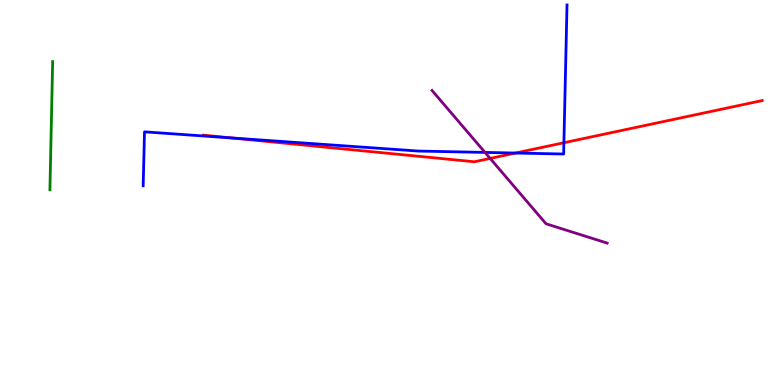[{'lines': ['blue', 'red'], 'intersections': [{'x': 2.99, 'y': 6.42}, {'x': 6.65, 'y': 6.02}, {'x': 7.28, 'y': 6.29}]}, {'lines': ['green', 'red'], 'intersections': []}, {'lines': ['purple', 'red'], 'intersections': [{'x': 6.32, 'y': 5.89}]}, {'lines': ['blue', 'green'], 'intersections': []}, {'lines': ['blue', 'purple'], 'intersections': [{'x': 6.26, 'y': 6.04}]}, {'lines': ['green', 'purple'], 'intersections': []}]